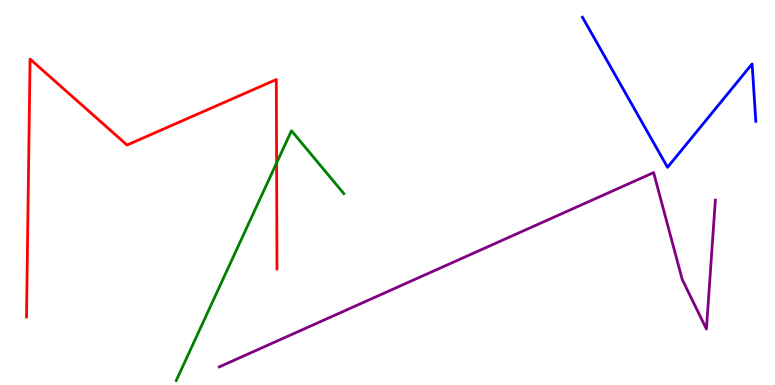[{'lines': ['blue', 'red'], 'intersections': []}, {'lines': ['green', 'red'], 'intersections': [{'x': 3.57, 'y': 5.77}]}, {'lines': ['purple', 'red'], 'intersections': []}, {'lines': ['blue', 'green'], 'intersections': []}, {'lines': ['blue', 'purple'], 'intersections': []}, {'lines': ['green', 'purple'], 'intersections': []}]